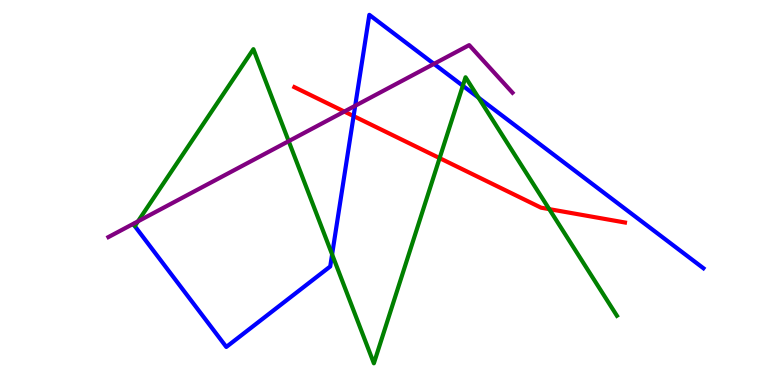[{'lines': ['blue', 'red'], 'intersections': [{'x': 4.56, 'y': 6.98}]}, {'lines': ['green', 'red'], 'intersections': [{'x': 5.67, 'y': 5.89}, {'x': 7.09, 'y': 4.57}]}, {'lines': ['purple', 'red'], 'intersections': [{'x': 4.44, 'y': 7.1}]}, {'lines': ['blue', 'green'], 'intersections': [{'x': 4.29, 'y': 3.39}, {'x': 5.97, 'y': 7.77}, {'x': 6.17, 'y': 7.46}]}, {'lines': ['blue', 'purple'], 'intersections': [{'x': 4.58, 'y': 7.25}, {'x': 5.6, 'y': 8.34}]}, {'lines': ['green', 'purple'], 'intersections': [{'x': 1.78, 'y': 4.25}, {'x': 3.72, 'y': 6.33}]}]